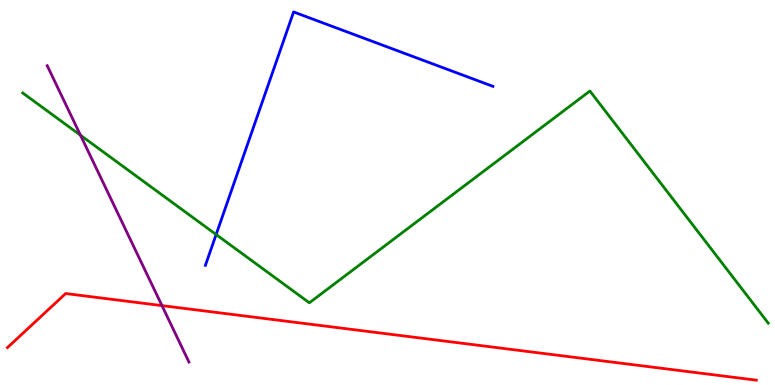[{'lines': ['blue', 'red'], 'intersections': []}, {'lines': ['green', 'red'], 'intersections': []}, {'lines': ['purple', 'red'], 'intersections': [{'x': 2.09, 'y': 2.06}]}, {'lines': ['blue', 'green'], 'intersections': [{'x': 2.79, 'y': 3.91}]}, {'lines': ['blue', 'purple'], 'intersections': []}, {'lines': ['green', 'purple'], 'intersections': [{'x': 1.04, 'y': 6.49}]}]